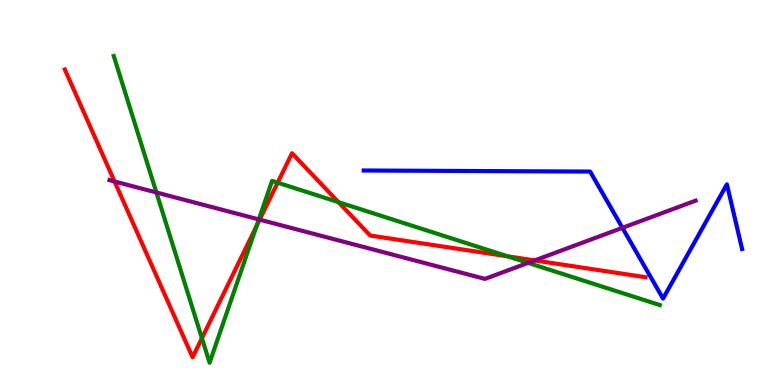[{'lines': ['blue', 'red'], 'intersections': []}, {'lines': ['green', 'red'], 'intersections': [{'x': 2.61, 'y': 1.22}, {'x': 3.31, 'y': 4.13}, {'x': 3.58, 'y': 5.25}, {'x': 4.37, 'y': 4.75}, {'x': 6.55, 'y': 3.34}]}, {'lines': ['purple', 'red'], 'intersections': [{'x': 1.48, 'y': 5.29}, {'x': 3.35, 'y': 4.29}, {'x': 6.9, 'y': 3.24}]}, {'lines': ['blue', 'green'], 'intersections': []}, {'lines': ['blue', 'purple'], 'intersections': [{'x': 8.03, 'y': 4.08}]}, {'lines': ['green', 'purple'], 'intersections': [{'x': 2.02, 'y': 5.0}, {'x': 3.34, 'y': 4.3}, {'x': 6.81, 'y': 3.17}]}]